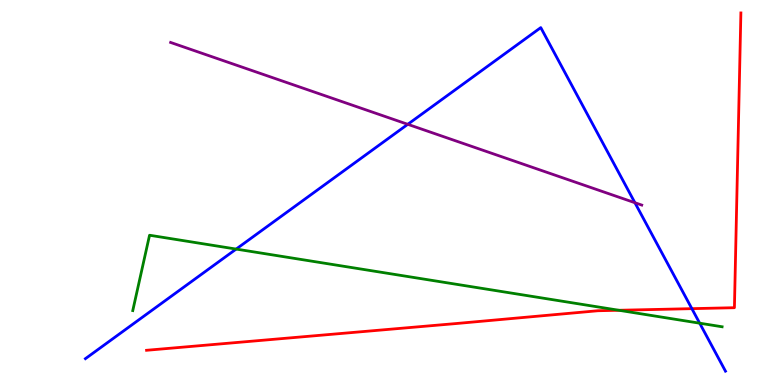[{'lines': ['blue', 'red'], 'intersections': [{'x': 8.93, 'y': 1.98}]}, {'lines': ['green', 'red'], 'intersections': [{'x': 7.99, 'y': 1.94}]}, {'lines': ['purple', 'red'], 'intersections': []}, {'lines': ['blue', 'green'], 'intersections': [{'x': 3.05, 'y': 3.53}, {'x': 9.03, 'y': 1.61}]}, {'lines': ['blue', 'purple'], 'intersections': [{'x': 5.26, 'y': 6.77}, {'x': 8.19, 'y': 4.73}]}, {'lines': ['green', 'purple'], 'intersections': []}]